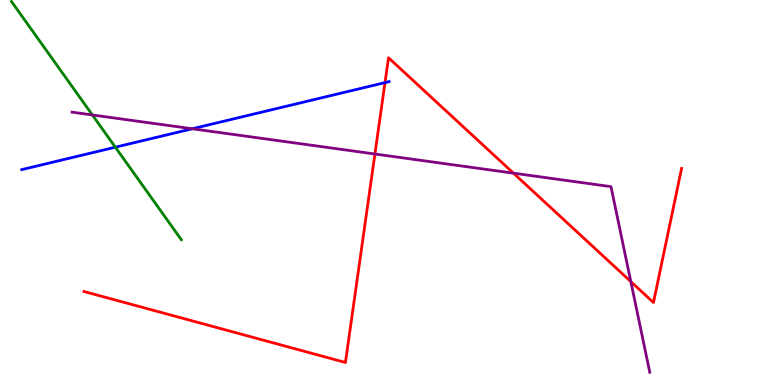[{'lines': ['blue', 'red'], 'intersections': [{'x': 4.97, 'y': 7.85}]}, {'lines': ['green', 'red'], 'intersections': []}, {'lines': ['purple', 'red'], 'intersections': [{'x': 4.84, 'y': 6.0}, {'x': 6.62, 'y': 5.5}, {'x': 8.14, 'y': 2.69}]}, {'lines': ['blue', 'green'], 'intersections': [{'x': 1.49, 'y': 6.18}]}, {'lines': ['blue', 'purple'], 'intersections': [{'x': 2.48, 'y': 6.66}]}, {'lines': ['green', 'purple'], 'intersections': [{'x': 1.19, 'y': 7.01}]}]